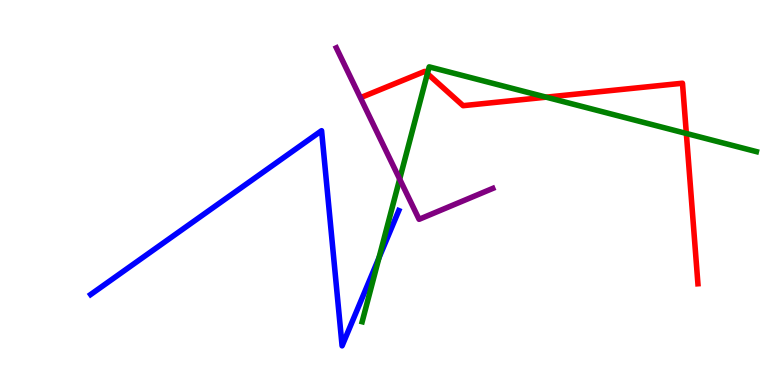[{'lines': ['blue', 'red'], 'intersections': []}, {'lines': ['green', 'red'], 'intersections': [{'x': 5.51, 'y': 8.09}, {'x': 7.05, 'y': 7.48}, {'x': 8.86, 'y': 6.53}]}, {'lines': ['purple', 'red'], 'intersections': []}, {'lines': ['blue', 'green'], 'intersections': [{'x': 4.89, 'y': 3.3}]}, {'lines': ['blue', 'purple'], 'intersections': []}, {'lines': ['green', 'purple'], 'intersections': [{'x': 5.16, 'y': 5.35}]}]